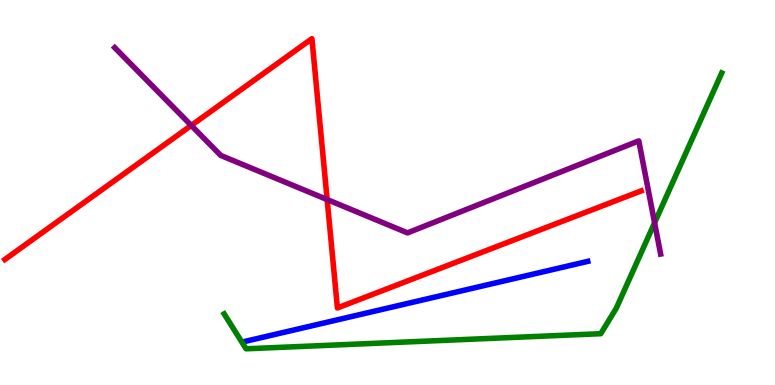[{'lines': ['blue', 'red'], 'intersections': []}, {'lines': ['green', 'red'], 'intersections': []}, {'lines': ['purple', 'red'], 'intersections': [{'x': 2.47, 'y': 6.74}, {'x': 4.22, 'y': 4.82}]}, {'lines': ['blue', 'green'], 'intersections': []}, {'lines': ['blue', 'purple'], 'intersections': []}, {'lines': ['green', 'purple'], 'intersections': [{'x': 8.45, 'y': 4.21}]}]